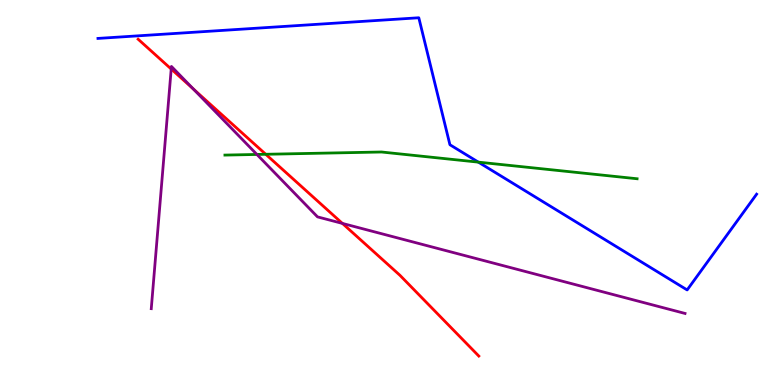[{'lines': ['blue', 'red'], 'intersections': []}, {'lines': ['green', 'red'], 'intersections': [{'x': 3.43, 'y': 5.99}]}, {'lines': ['purple', 'red'], 'intersections': [{'x': 2.21, 'y': 8.21}, {'x': 2.49, 'y': 7.69}, {'x': 4.42, 'y': 4.2}]}, {'lines': ['blue', 'green'], 'intersections': [{'x': 6.17, 'y': 5.79}]}, {'lines': ['blue', 'purple'], 'intersections': []}, {'lines': ['green', 'purple'], 'intersections': [{'x': 3.31, 'y': 5.99}]}]